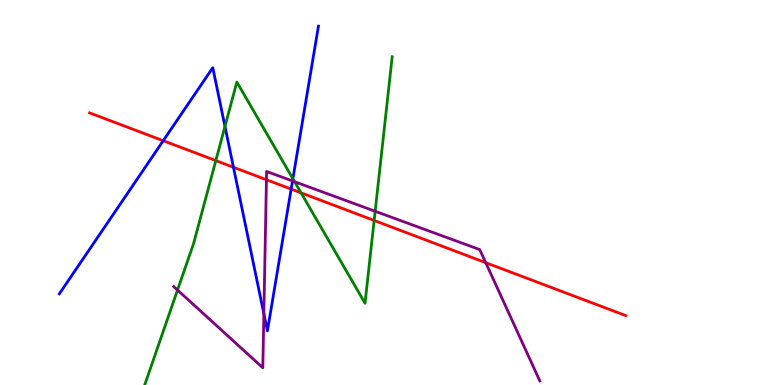[{'lines': ['blue', 'red'], 'intersections': [{'x': 2.11, 'y': 6.34}, {'x': 3.01, 'y': 5.65}, {'x': 3.76, 'y': 5.09}]}, {'lines': ['green', 'red'], 'intersections': [{'x': 2.78, 'y': 5.83}, {'x': 3.88, 'y': 4.99}, {'x': 4.83, 'y': 4.27}]}, {'lines': ['purple', 'red'], 'intersections': [{'x': 3.44, 'y': 5.33}, {'x': 6.27, 'y': 3.18}]}, {'lines': ['blue', 'green'], 'intersections': [{'x': 2.9, 'y': 6.72}, {'x': 3.78, 'y': 5.36}]}, {'lines': ['blue', 'purple'], 'intersections': [{'x': 3.4, 'y': 1.85}, {'x': 3.77, 'y': 5.3}]}, {'lines': ['green', 'purple'], 'intersections': [{'x': 2.29, 'y': 2.47}, {'x': 3.8, 'y': 5.28}, {'x': 4.84, 'y': 4.51}]}]